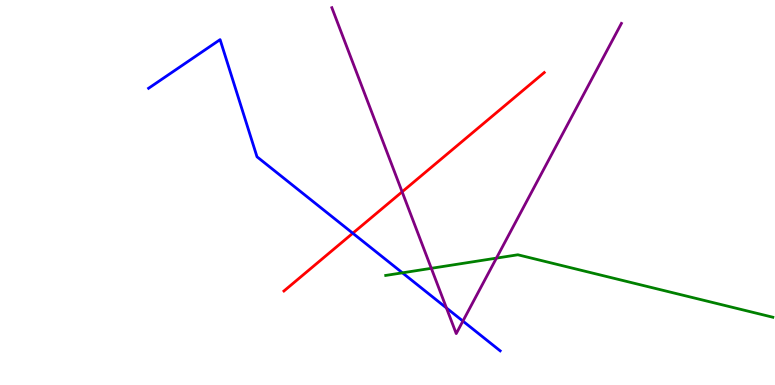[{'lines': ['blue', 'red'], 'intersections': [{'x': 4.55, 'y': 3.94}]}, {'lines': ['green', 'red'], 'intersections': []}, {'lines': ['purple', 'red'], 'intersections': [{'x': 5.19, 'y': 5.02}]}, {'lines': ['blue', 'green'], 'intersections': [{'x': 5.19, 'y': 2.91}]}, {'lines': ['blue', 'purple'], 'intersections': [{'x': 5.76, 'y': 2.0}, {'x': 5.97, 'y': 1.66}]}, {'lines': ['green', 'purple'], 'intersections': [{'x': 5.57, 'y': 3.03}, {'x': 6.41, 'y': 3.3}]}]